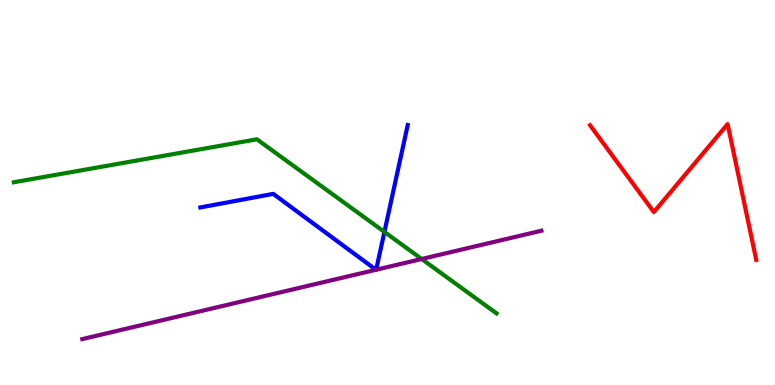[{'lines': ['blue', 'red'], 'intersections': []}, {'lines': ['green', 'red'], 'intersections': []}, {'lines': ['purple', 'red'], 'intersections': []}, {'lines': ['blue', 'green'], 'intersections': [{'x': 4.96, 'y': 3.98}]}, {'lines': ['blue', 'purple'], 'intersections': [{'x': 4.85, 'y': 2.99}, {'x': 4.85, 'y': 2.99}]}, {'lines': ['green', 'purple'], 'intersections': [{'x': 5.44, 'y': 3.27}]}]